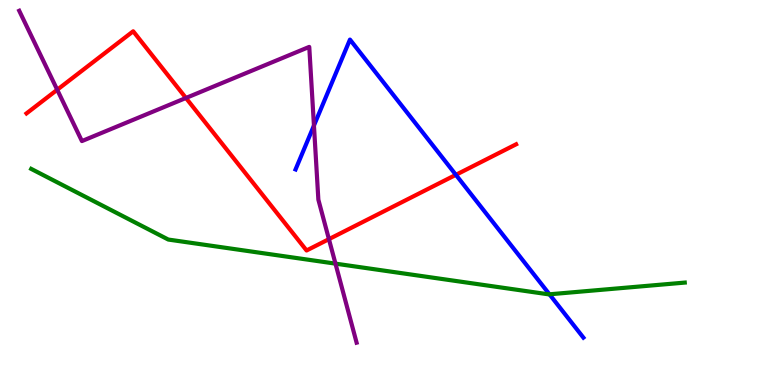[{'lines': ['blue', 'red'], 'intersections': [{'x': 5.88, 'y': 5.46}]}, {'lines': ['green', 'red'], 'intersections': []}, {'lines': ['purple', 'red'], 'intersections': [{'x': 0.738, 'y': 7.67}, {'x': 2.4, 'y': 7.46}, {'x': 4.24, 'y': 3.79}]}, {'lines': ['blue', 'green'], 'intersections': [{'x': 7.09, 'y': 2.36}]}, {'lines': ['blue', 'purple'], 'intersections': [{'x': 4.05, 'y': 6.74}]}, {'lines': ['green', 'purple'], 'intersections': [{'x': 4.33, 'y': 3.15}]}]